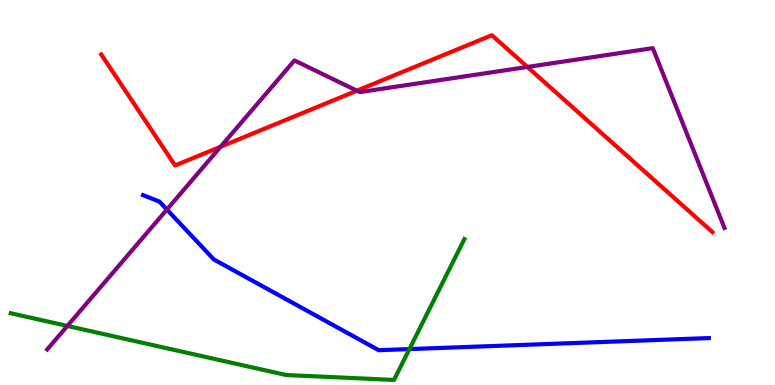[{'lines': ['blue', 'red'], 'intersections': []}, {'lines': ['green', 'red'], 'intersections': []}, {'lines': ['purple', 'red'], 'intersections': [{'x': 2.85, 'y': 6.19}, {'x': 4.6, 'y': 7.64}, {'x': 6.81, 'y': 8.26}]}, {'lines': ['blue', 'green'], 'intersections': [{'x': 5.28, 'y': 0.933}]}, {'lines': ['blue', 'purple'], 'intersections': [{'x': 2.15, 'y': 4.56}]}, {'lines': ['green', 'purple'], 'intersections': [{'x': 0.869, 'y': 1.53}]}]